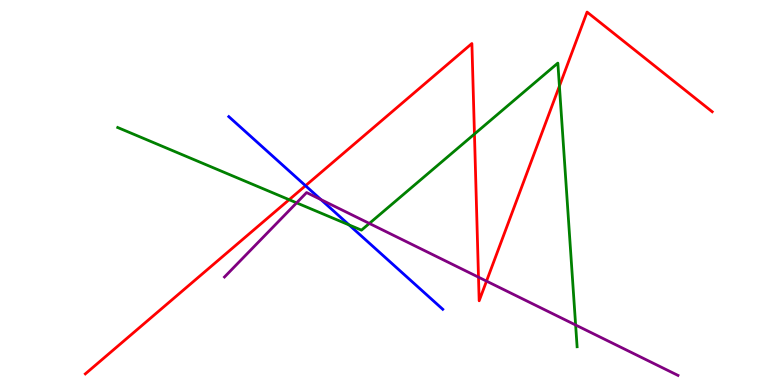[{'lines': ['blue', 'red'], 'intersections': [{'x': 3.94, 'y': 5.18}]}, {'lines': ['green', 'red'], 'intersections': [{'x': 3.73, 'y': 4.81}, {'x': 6.12, 'y': 6.52}, {'x': 7.22, 'y': 7.76}]}, {'lines': ['purple', 'red'], 'intersections': [{'x': 6.17, 'y': 2.8}, {'x': 6.28, 'y': 2.7}]}, {'lines': ['blue', 'green'], 'intersections': [{'x': 4.5, 'y': 4.16}]}, {'lines': ['blue', 'purple'], 'intersections': [{'x': 4.14, 'y': 4.82}]}, {'lines': ['green', 'purple'], 'intersections': [{'x': 3.83, 'y': 4.73}, {'x': 4.77, 'y': 4.2}, {'x': 7.43, 'y': 1.56}]}]